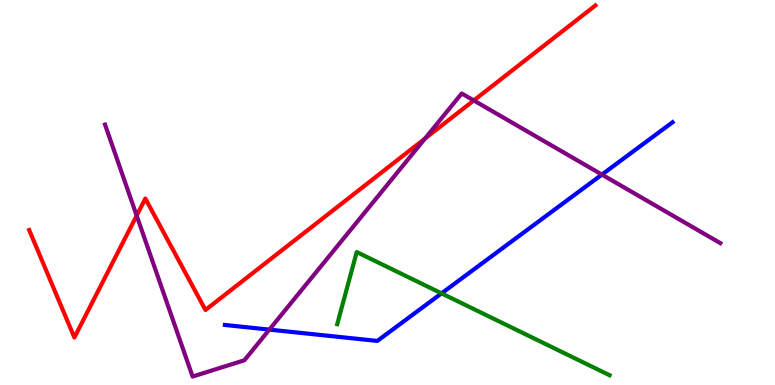[{'lines': ['blue', 'red'], 'intersections': []}, {'lines': ['green', 'red'], 'intersections': []}, {'lines': ['purple', 'red'], 'intersections': [{'x': 1.76, 'y': 4.4}, {'x': 5.48, 'y': 6.4}, {'x': 6.11, 'y': 7.39}]}, {'lines': ['blue', 'green'], 'intersections': [{'x': 5.7, 'y': 2.38}]}, {'lines': ['blue', 'purple'], 'intersections': [{'x': 3.48, 'y': 1.44}, {'x': 7.77, 'y': 5.47}]}, {'lines': ['green', 'purple'], 'intersections': []}]